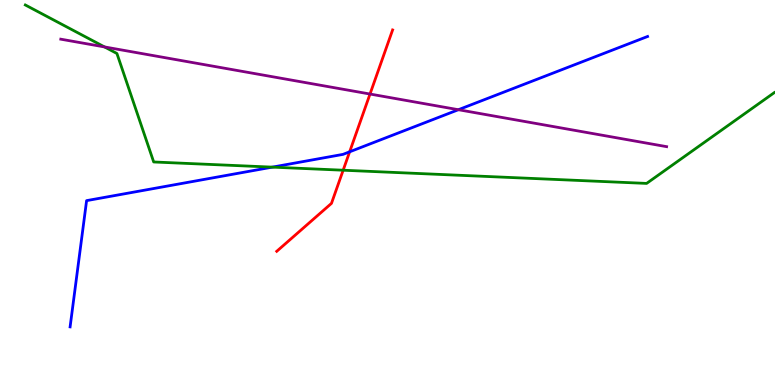[{'lines': ['blue', 'red'], 'intersections': [{'x': 4.51, 'y': 6.06}]}, {'lines': ['green', 'red'], 'intersections': [{'x': 4.43, 'y': 5.58}]}, {'lines': ['purple', 'red'], 'intersections': [{'x': 4.77, 'y': 7.56}]}, {'lines': ['blue', 'green'], 'intersections': [{'x': 3.51, 'y': 5.66}]}, {'lines': ['blue', 'purple'], 'intersections': [{'x': 5.91, 'y': 7.15}]}, {'lines': ['green', 'purple'], 'intersections': [{'x': 1.35, 'y': 8.78}]}]